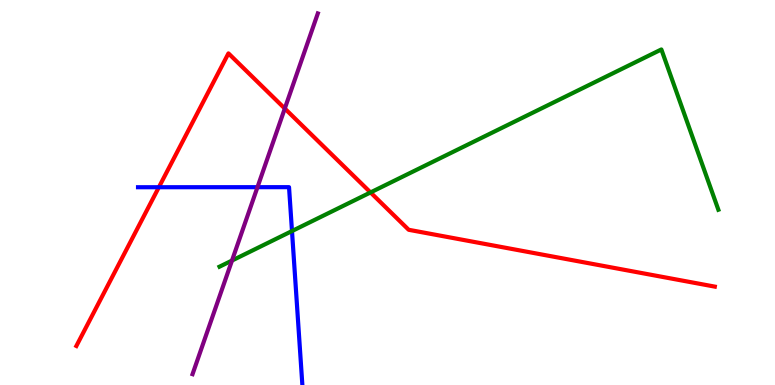[{'lines': ['blue', 'red'], 'intersections': [{'x': 2.05, 'y': 5.14}]}, {'lines': ['green', 'red'], 'intersections': [{'x': 4.78, 'y': 5.0}]}, {'lines': ['purple', 'red'], 'intersections': [{'x': 3.67, 'y': 7.18}]}, {'lines': ['blue', 'green'], 'intersections': [{'x': 3.77, 'y': 4.0}]}, {'lines': ['blue', 'purple'], 'intersections': [{'x': 3.32, 'y': 5.14}]}, {'lines': ['green', 'purple'], 'intersections': [{'x': 2.99, 'y': 3.23}]}]